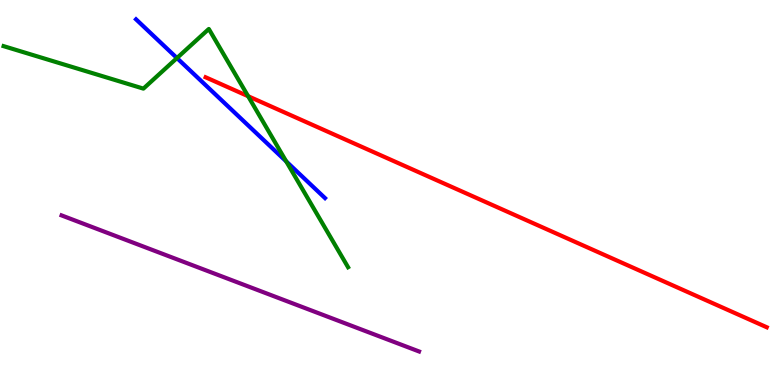[{'lines': ['blue', 'red'], 'intersections': []}, {'lines': ['green', 'red'], 'intersections': [{'x': 3.2, 'y': 7.5}]}, {'lines': ['purple', 'red'], 'intersections': []}, {'lines': ['blue', 'green'], 'intersections': [{'x': 2.28, 'y': 8.49}, {'x': 3.69, 'y': 5.81}]}, {'lines': ['blue', 'purple'], 'intersections': []}, {'lines': ['green', 'purple'], 'intersections': []}]